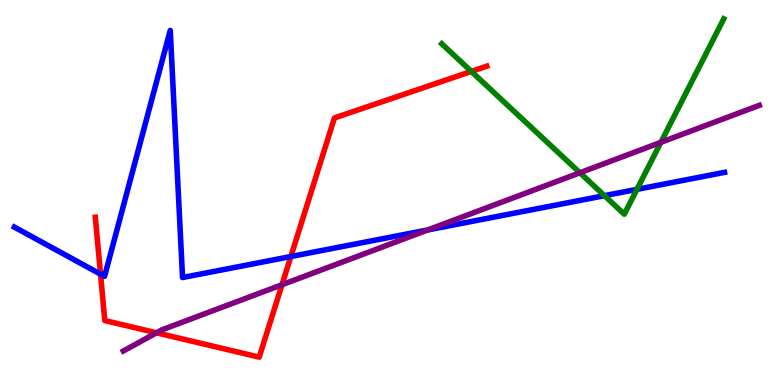[{'lines': ['blue', 'red'], 'intersections': [{'x': 1.3, 'y': 2.88}, {'x': 3.75, 'y': 3.34}]}, {'lines': ['green', 'red'], 'intersections': [{'x': 6.08, 'y': 8.14}]}, {'lines': ['purple', 'red'], 'intersections': [{'x': 2.02, 'y': 1.36}, {'x': 3.64, 'y': 2.6}]}, {'lines': ['blue', 'green'], 'intersections': [{'x': 7.8, 'y': 4.92}, {'x': 8.22, 'y': 5.08}]}, {'lines': ['blue', 'purple'], 'intersections': [{'x': 5.52, 'y': 4.03}]}, {'lines': ['green', 'purple'], 'intersections': [{'x': 7.48, 'y': 5.51}, {'x': 8.53, 'y': 6.3}]}]